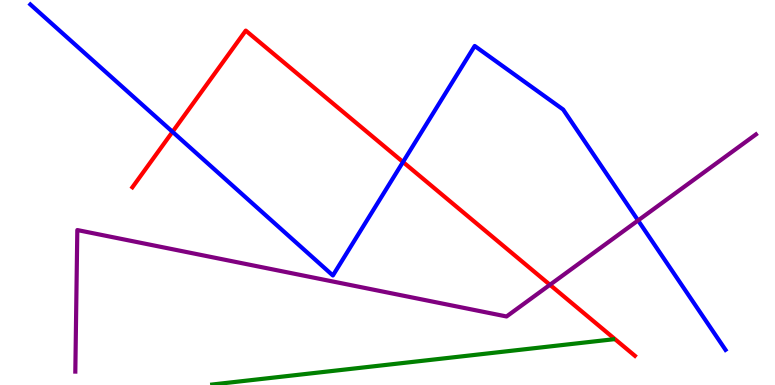[{'lines': ['blue', 'red'], 'intersections': [{'x': 2.23, 'y': 6.58}, {'x': 5.2, 'y': 5.79}]}, {'lines': ['green', 'red'], 'intersections': []}, {'lines': ['purple', 'red'], 'intersections': [{'x': 7.1, 'y': 2.6}]}, {'lines': ['blue', 'green'], 'intersections': []}, {'lines': ['blue', 'purple'], 'intersections': [{'x': 8.23, 'y': 4.27}]}, {'lines': ['green', 'purple'], 'intersections': []}]